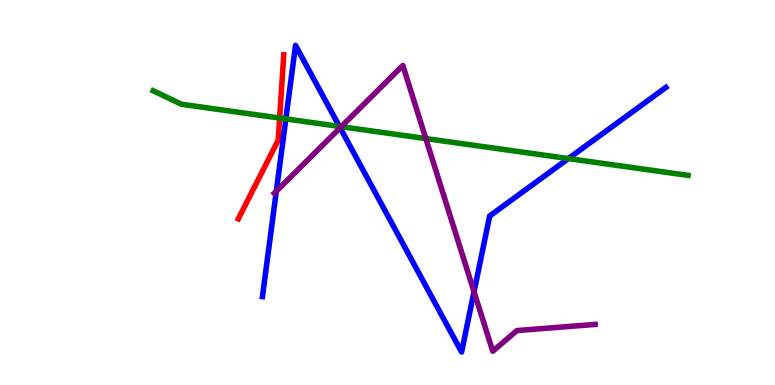[{'lines': ['blue', 'red'], 'intersections': []}, {'lines': ['green', 'red'], 'intersections': [{'x': 3.61, 'y': 6.93}]}, {'lines': ['purple', 'red'], 'intersections': []}, {'lines': ['blue', 'green'], 'intersections': [{'x': 3.69, 'y': 6.91}, {'x': 4.38, 'y': 6.72}, {'x': 7.33, 'y': 5.88}]}, {'lines': ['blue', 'purple'], 'intersections': [{'x': 3.57, 'y': 5.03}, {'x': 4.39, 'y': 6.68}, {'x': 6.12, 'y': 2.42}]}, {'lines': ['green', 'purple'], 'intersections': [{'x': 4.4, 'y': 6.71}, {'x': 5.49, 'y': 6.4}]}]